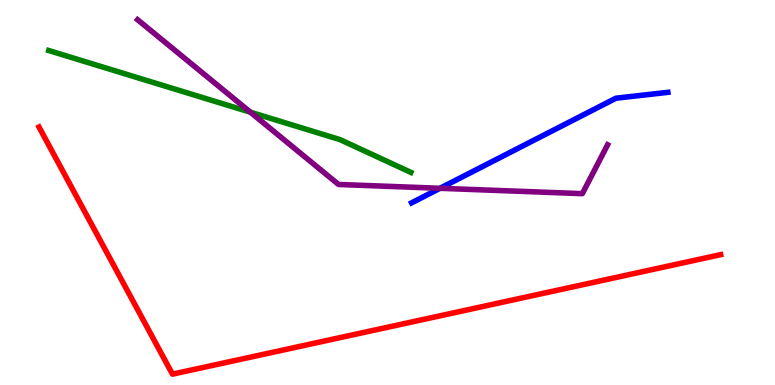[{'lines': ['blue', 'red'], 'intersections': []}, {'lines': ['green', 'red'], 'intersections': []}, {'lines': ['purple', 'red'], 'intersections': []}, {'lines': ['blue', 'green'], 'intersections': []}, {'lines': ['blue', 'purple'], 'intersections': [{'x': 5.68, 'y': 5.11}]}, {'lines': ['green', 'purple'], 'intersections': [{'x': 3.23, 'y': 7.09}]}]